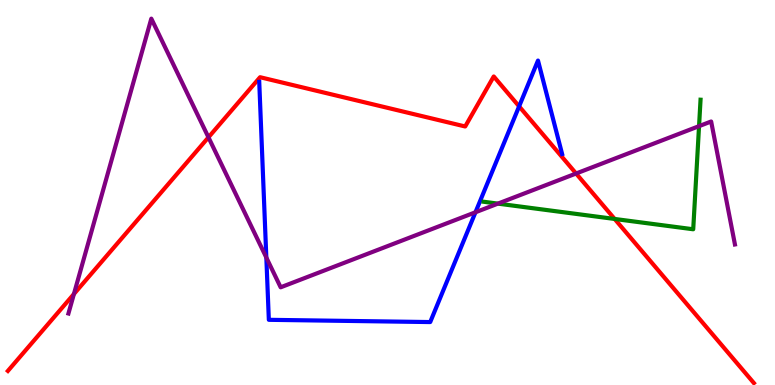[{'lines': ['blue', 'red'], 'intersections': [{'x': 6.7, 'y': 7.24}]}, {'lines': ['green', 'red'], 'intersections': [{'x': 7.93, 'y': 4.31}]}, {'lines': ['purple', 'red'], 'intersections': [{'x': 0.954, 'y': 2.36}, {'x': 2.69, 'y': 6.43}, {'x': 7.43, 'y': 5.49}]}, {'lines': ['blue', 'green'], 'intersections': []}, {'lines': ['blue', 'purple'], 'intersections': [{'x': 3.44, 'y': 3.31}, {'x': 6.14, 'y': 4.49}]}, {'lines': ['green', 'purple'], 'intersections': [{'x': 6.42, 'y': 4.71}, {'x': 9.02, 'y': 6.72}]}]